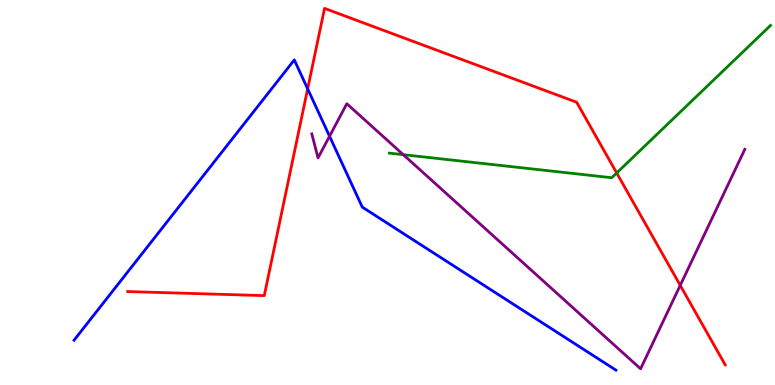[{'lines': ['blue', 'red'], 'intersections': [{'x': 3.97, 'y': 7.69}]}, {'lines': ['green', 'red'], 'intersections': [{'x': 7.96, 'y': 5.51}]}, {'lines': ['purple', 'red'], 'intersections': [{'x': 8.78, 'y': 2.59}]}, {'lines': ['blue', 'green'], 'intersections': []}, {'lines': ['blue', 'purple'], 'intersections': [{'x': 4.25, 'y': 6.46}]}, {'lines': ['green', 'purple'], 'intersections': [{'x': 5.2, 'y': 5.98}]}]